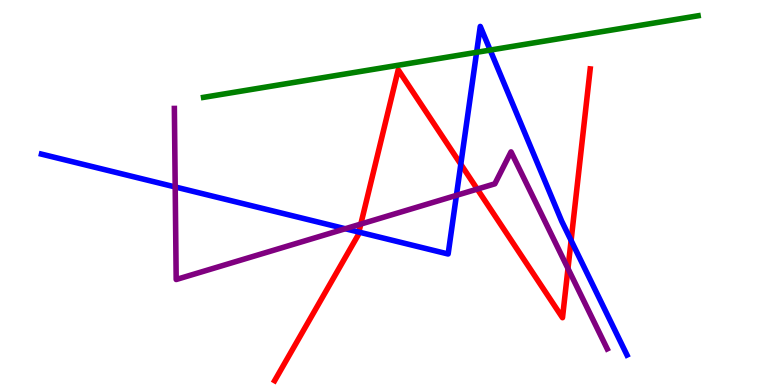[{'lines': ['blue', 'red'], 'intersections': [{'x': 4.63, 'y': 3.97}, {'x': 5.95, 'y': 5.73}, {'x': 7.37, 'y': 3.75}]}, {'lines': ['green', 'red'], 'intersections': []}, {'lines': ['purple', 'red'], 'intersections': [{'x': 4.66, 'y': 4.18}, {'x': 6.16, 'y': 5.09}, {'x': 7.33, 'y': 3.03}]}, {'lines': ['blue', 'green'], 'intersections': [{'x': 6.15, 'y': 8.64}, {'x': 6.32, 'y': 8.7}]}, {'lines': ['blue', 'purple'], 'intersections': [{'x': 2.26, 'y': 5.14}, {'x': 4.46, 'y': 4.06}, {'x': 5.89, 'y': 4.93}]}, {'lines': ['green', 'purple'], 'intersections': []}]